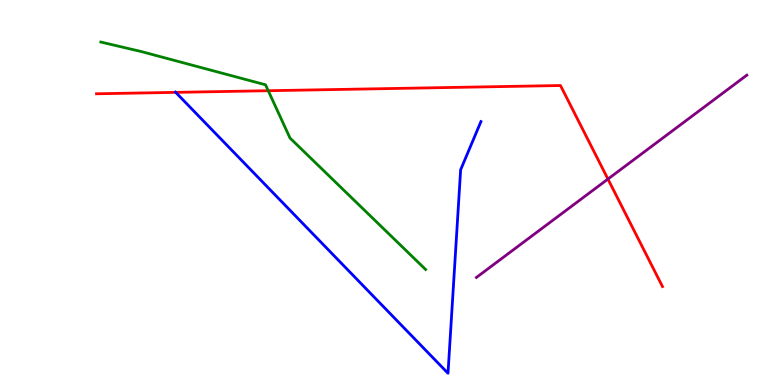[{'lines': ['blue', 'red'], 'intersections': [{'x': 2.27, 'y': 7.6}]}, {'lines': ['green', 'red'], 'intersections': [{'x': 3.46, 'y': 7.64}]}, {'lines': ['purple', 'red'], 'intersections': [{'x': 7.84, 'y': 5.35}]}, {'lines': ['blue', 'green'], 'intersections': []}, {'lines': ['blue', 'purple'], 'intersections': []}, {'lines': ['green', 'purple'], 'intersections': []}]